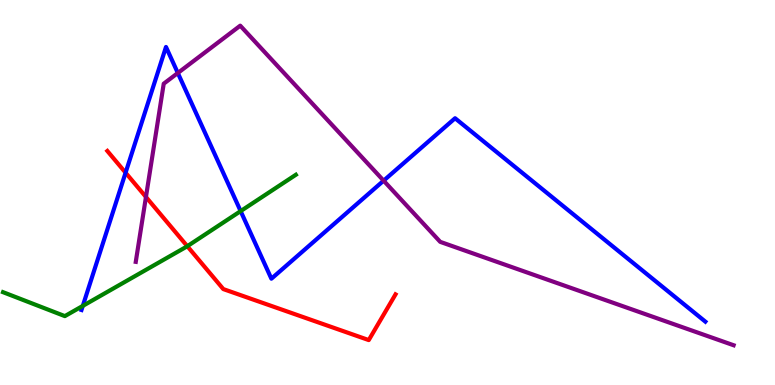[{'lines': ['blue', 'red'], 'intersections': [{'x': 1.62, 'y': 5.51}]}, {'lines': ['green', 'red'], 'intersections': [{'x': 2.42, 'y': 3.6}]}, {'lines': ['purple', 'red'], 'intersections': [{'x': 1.88, 'y': 4.88}]}, {'lines': ['blue', 'green'], 'intersections': [{'x': 1.07, 'y': 2.05}, {'x': 3.11, 'y': 4.52}]}, {'lines': ['blue', 'purple'], 'intersections': [{'x': 2.29, 'y': 8.1}, {'x': 4.95, 'y': 5.31}]}, {'lines': ['green', 'purple'], 'intersections': []}]